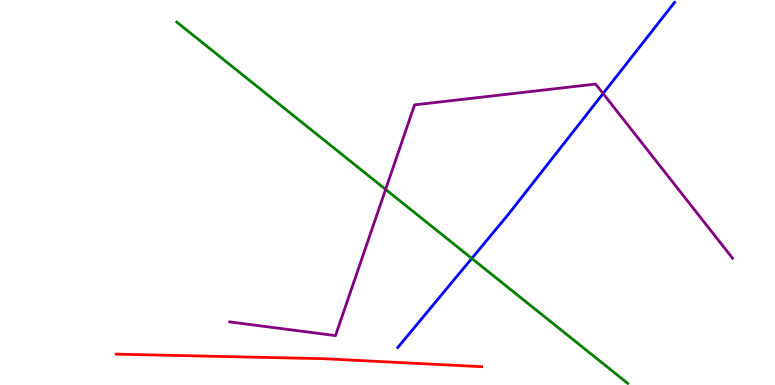[{'lines': ['blue', 'red'], 'intersections': []}, {'lines': ['green', 'red'], 'intersections': []}, {'lines': ['purple', 'red'], 'intersections': []}, {'lines': ['blue', 'green'], 'intersections': [{'x': 6.09, 'y': 3.29}]}, {'lines': ['blue', 'purple'], 'intersections': [{'x': 7.78, 'y': 7.57}]}, {'lines': ['green', 'purple'], 'intersections': [{'x': 4.98, 'y': 5.08}]}]